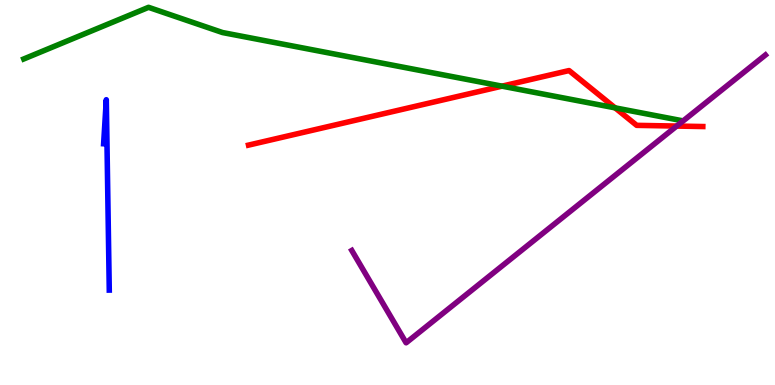[{'lines': ['blue', 'red'], 'intersections': []}, {'lines': ['green', 'red'], 'intersections': [{'x': 6.48, 'y': 7.76}, {'x': 7.94, 'y': 7.2}]}, {'lines': ['purple', 'red'], 'intersections': [{'x': 8.73, 'y': 6.73}]}, {'lines': ['blue', 'green'], 'intersections': []}, {'lines': ['blue', 'purple'], 'intersections': []}, {'lines': ['green', 'purple'], 'intersections': []}]